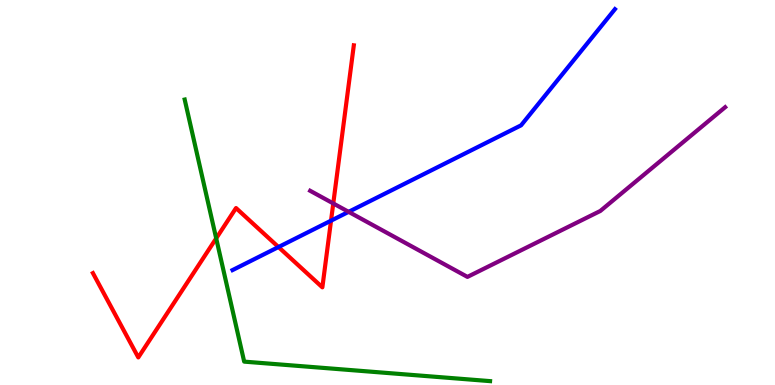[{'lines': ['blue', 'red'], 'intersections': [{'x': 3.59, 'y': 3.58}, {'x': 4.27, 'y': 4.27}]}, {'lines': ['green', 'red'], 'intersections': [{'x': 2.79, 'y': 3.81}]}, {'lines': ['purple', 'red'], 'intersections': [{'x': 4.3, 'y': 4.72}]}, {'lines': ['blue', 'green'], 'intersections': []}, {'lines': ['blue', 'purple'], 'intersections': [{'x': 4.5, 'y': 4.5}]}, {'lines': ['green', 'purple'], 'intersections': []}]